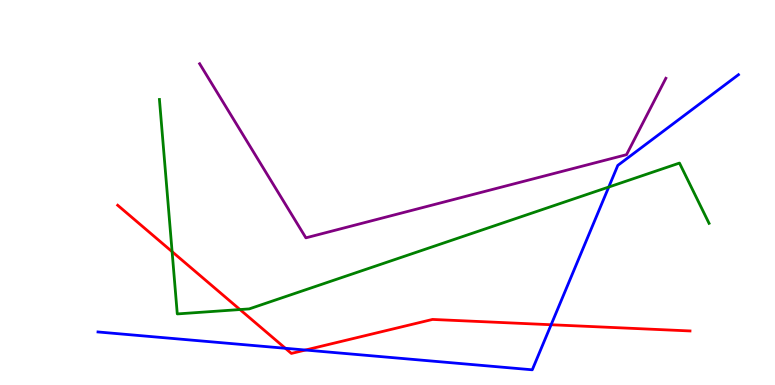[{'lines': ['blue', 'red'], 'intersections': [{'x': 3.68, 'y': 0.954}, {'x': 3.94, 'y': 0.908}, {'x': 7.11, 'y': 1.57}]}, {'lines': ['green', 'red'], 'intersections': [{'x': 2.22, 'y': 3.46}, {'x': 3.1, 'y': 1.96}]}, {'lines': ['purple', 'red'], 'intersections': []}, {'lines': ['blue', 'green'], 'intersections': [{'x': 7.85, 'y': 5.14}]}, {'lines': ['blue', 'purple'], 'intersections': []}, {'lines': ['green', 'purple'], 'intersections': []}]